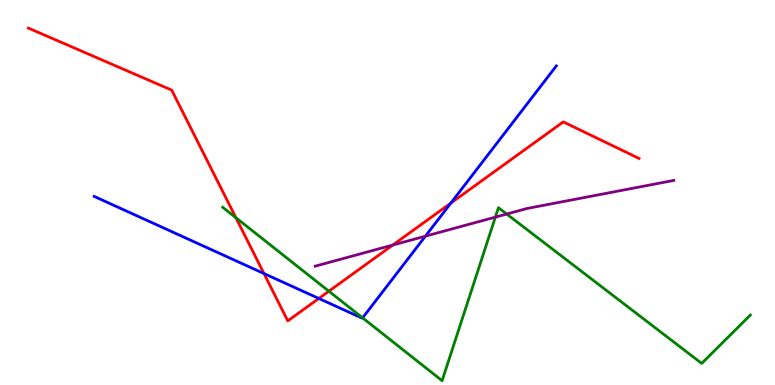[{'lines': ['blue', 'red'], 'intersections': [{'x': 3.41, 'y': 2.89}, {'x': 4.11, 'y': 2.25}, {'x': 5.82, 'y': 4.72}]}, {'lines': ['green', 'red'], 'intersections': [{'x': 3.04, 'y': 4.34}, {'x': 4.24, 'y': 2.44}]}, {'lines': ['purple', 'red'], 'intersections': [{'x': 5.07, 'y': 3.63}]}, {'lines': ['blue', 'green'], 'intersections': [{'x': 4.68, 'y': 1.74}]}, {'lines': ['blue', 'purple'], 'intersections': [{'x': 5.49, 'y': 3.87}]}, {'lines': ['green', 'purple'], 'intersections': [{'x': 6.39, 'y': 4.36}, {'x': 6.54, 'y': 4.44}]}]